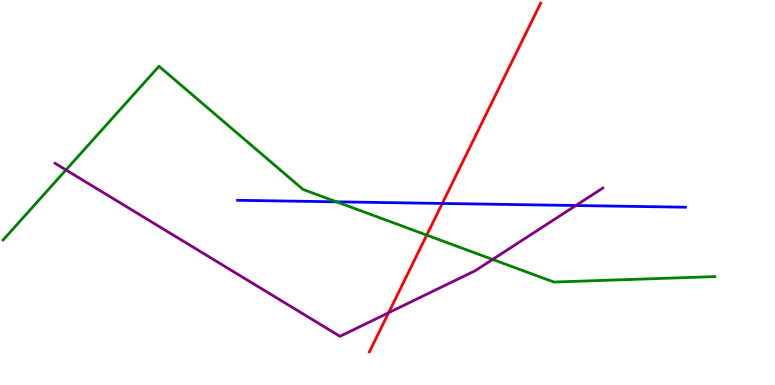[{'lines': ['blue', 'red'], 'intersections': [{'x': 5.71, 'y': 4.72}]}, {'lines': ['green', 'red'], 'intersections': [{'x': 5.51, 'y': 3.89}]}, {'lines': ['purple', 'red'], 'intersections': [{'x': 5.01, 'y': 1.88}]}, {'lines': ['blue', 'green'], 'intersections': [{'x': 4.34, 'y': 4.76}]}, {'lines': ['blue', 'purple'], 'intersections': [{'x': 7.43, 'y': 4.66}]}, {'lines': ['green', 'purple'], 'intersections': [{'x': 0.851, 'y': 5.59}, {'x': 6.36, 'y': 3.26}]}]